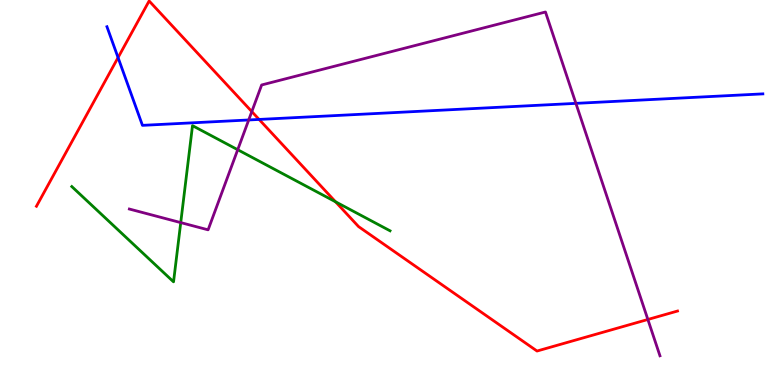[{'lines': ['blue', 'red'], 'intersections': [{'x': 1.52, 'y': 8.5}, {'x': 3.34, 'y': 6.9}]}, {'lines': ['green', 'red'], 'intersections': [{'x': 4.33, 'y': 4.76}]}, {'lines': ['purple', 'red'], 'intersections': [{'x': 3.25, 'y': 7.1}, {'x': 8.36, 'y': 1.7}]}, {'lines': ['blue', 'green'], 'intersections': []}, {'lines': ['blue', 'purple'], 'intersections': [{'x': 3.21, 'y': 6.88}, {'x': 7.43, 'y': 7.32}]}, {'lines': ['green', 'purple'], 'intersections': [{'x': 2.33, 'y': 4.22}, {'x': 3.07, 'y': 6.11}]}]